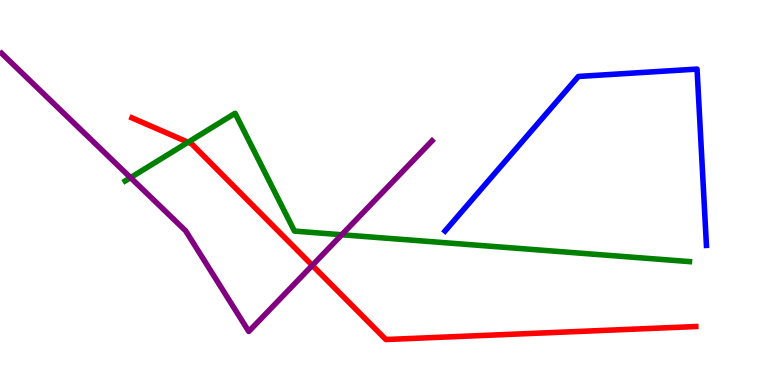[{'lines': ['blue', 'red'], 'intersections': []}, {'lines': ['green', 'red'], 'intersections': [{'x': 2.43, 'y': 6.31}]}, {'lines': ['purple', 'red'], 'intersections': [{'x': 4.03, 'y': 3.11}]}, {'lines': ['blue', 'green'], 'intersections': []}, {'lines': ['blue', 'purple'], 'intersections': []}, {'lines': ['green', 'purple'], 'intersections': [{'x': 1.68, 'y': 5.39}, {'x': 4.41, 'y': 3.9}]}]